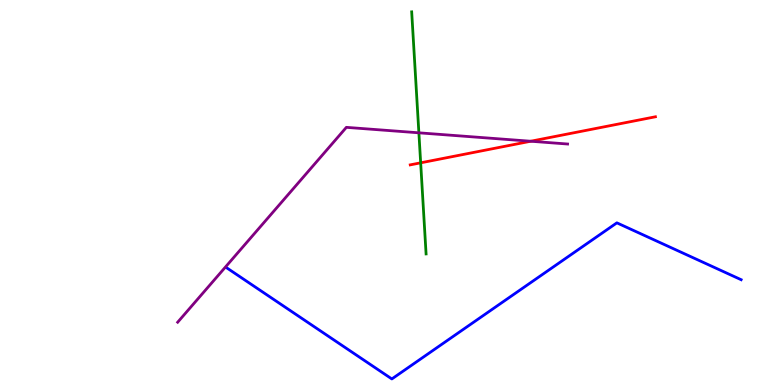[{'lines': ['blue', 'red'], 'intersections': []}, {'lines': ['green', 'red'], 'intersections': [{'x': 5.43, 'y': 5.77}]}, {'lines': ['purple', 'red'], 'intersections': [{'x': 6.85, 'y': 6.33}]}, {'lines': ['blue', 'green'], 'intersections': []}, {'lines': ['blue', 'purple'], 'intersections': []}, {'lines': ['green', 'purple'], 'intersections': [{'x': 5.4, 'y': 6.55}]}]